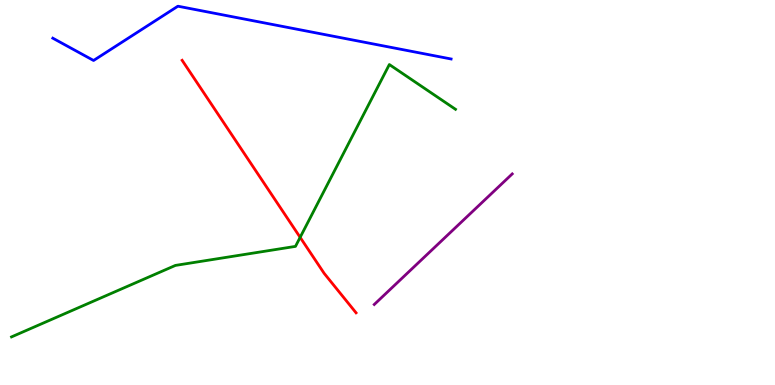[{'lines': ['blue', 'red'], 'intersections': []}, {'lines': ['green', 'red'], 'intersections': [{'x': 3.87, 'y': 3.84}]}, {'lines': ['purple', 'red'], 'intersections': []}, {'lines': ['blue', 'green'], 'intersections': []}, {'lines': ['blue', 'purple'], 'intersections': []}, {'lines': ['green', 'purple'], 'intersections': []}]